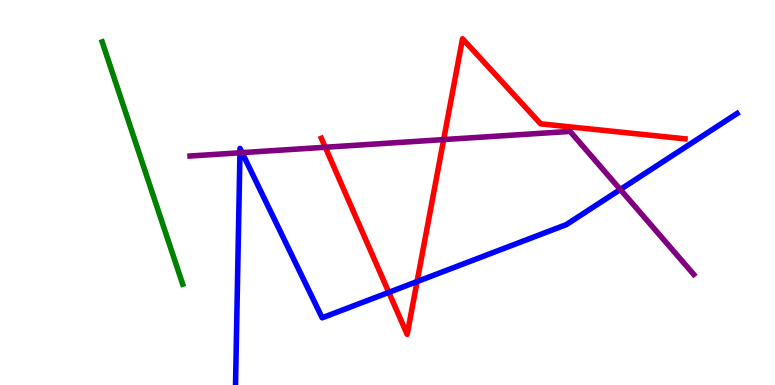[{'lines': ['blue', 'red'], 'intersections': [{'x': 5.02, 'y': 2.41}, {'x': 5.38, 'y': 2.69}]}, {'lines': ['green', 'red'], 'intersections': []}, {'lines': ['purple', 'red'], 'intersections': [{'x': 4.2, 'y': 6.18}, {'x': 5.72, 'y': 6.37}]}, {'lines': ['blue', 'green'], 'intersections': []}, {'lines': ['blue', 'purple'], 'intersections': [{'x': 3.1, 'y': 6.03}, {'x': 3.12, 'y': 6.04}, {'x': 8.0, 'y': 5.08}]}, {'lines': ['green', 'purple'], 'intersections': []}]